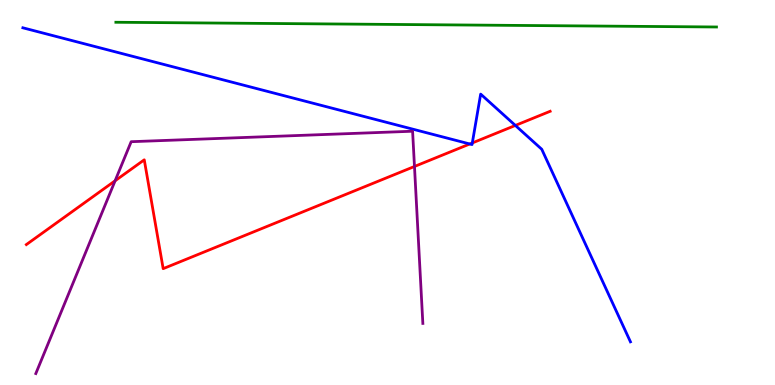[{'lines': ['blue', 'red'], 'intersections': [{'x': 6.06, 'y': 6.26}, {'x': 6.09, 'y': 6.29}, {'x': 6.65, 'y': 6.74}]}, {'lines': ['green', 'red'], 'intersections': []}, {'lines': ['purple', 'red'], 'intersections': [{'x': 1.49, 'y': 5.3}, {'x': 5.35, 'y': 5.68}]}, {'lines': ['blue', 'green'], 'intersections': []}, {'lines': ['blue', 'purple'], 'intersections': []}, {'lines': ['green', 'purple'], 'intersections': []}]